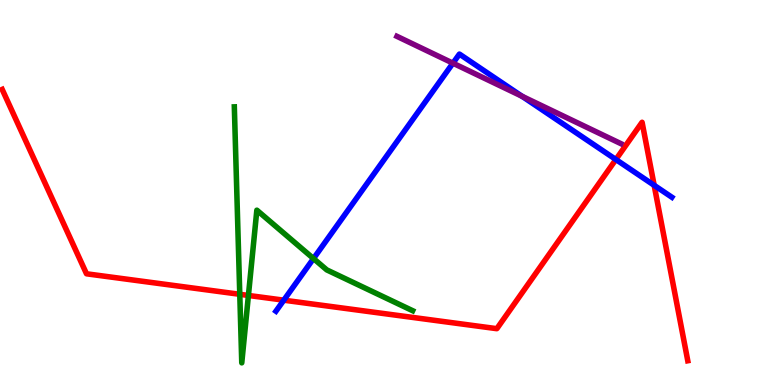[{'lines': ['blue', 'red'], 'intersections': [{'x': 3.66, 'y': 2.2}, {'x': 7.95, 'y': 5.86}, {'x': 8.44, 'y': 5.19}]}, {'lines': ['green', 'red'], 'intersections': [{'x': 3.09, 'y': 2.36}, {'x': 3.21, 'y': 2.33}]}, {'lines': ['purple', 'red'], 'intersections': []}, {'lines': ['blue', 'green'], 'intersections': [{'x': 4.05, 'y': 3.28}]}, {'lines': ['blue', 'purple'], 'intersections': [{'x': 5.84, 'y': 8.36}, {'x': 6.74, 'y': 7.5}]}, {'lines': ['green', 'purple'], 'intersections': []}]